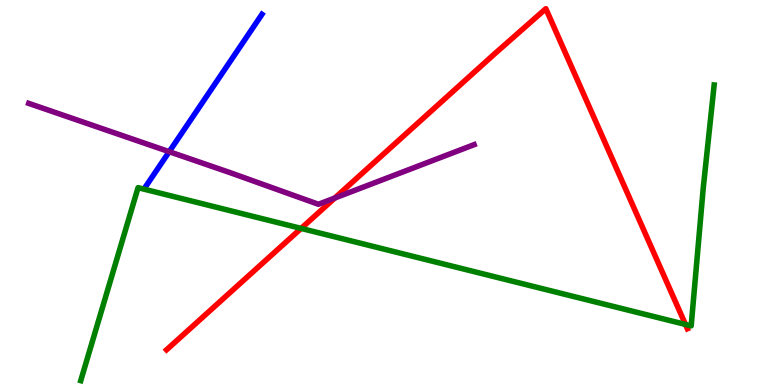[{'lines': ['blue', 'red'], 'intersections': []}, {'lines': ['green', 'red'], 'intersections': [{'x': 3.89, 'y': 4.07}, {'x': 8.85, 'y': 1.57}]}, {'lines': ['purple', 'red'], 'intersections': [{'x': 4.32, 'y': 4.86}]}, {'lines': ['blue', 'green'], 'intersections': []}, {'lines': ['blue', 'purple'], 'intersections': [{'x': 2.18, 'y': 6.06}]}, {'lines': ['green', 'purple'], 'intersections': []}]